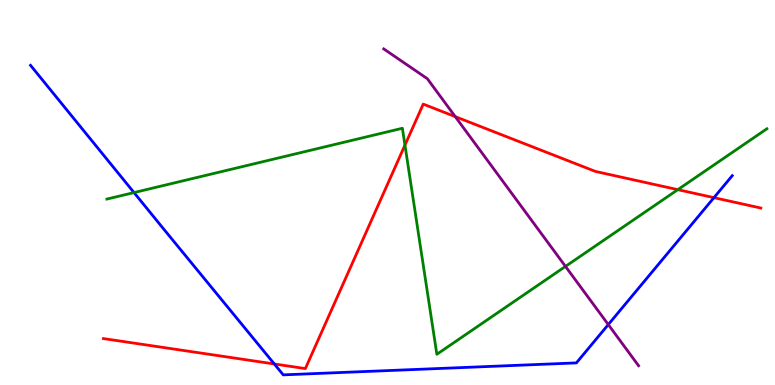[{'lines': ['blue', 'red'], 'intersections': [{'x': 3.54, 'y': 0.546}, {'x': 9.21, 'y': 4.87}]}, {'lines': ['green', 'red'], 'intersections': [{'x': 5.23, 'y': 6.23}, {'x': 8.75, 'y': 5.07}]}, {'lines': ['purple', 'red'], 'intersections': [{'x': 5.87, 'y': 6.97}]}, {'lines': ['blue', 'green'], 'intersections': [{'x': 1.73, 'y': 5.0}]}, {'lines': ['blue', 'purple'], 'intersections': [{'x': 7.85, 'y': 1.57}]}, {'lines': ['green', 'purple'], 'intersections': [{'x': 7.3, 'y': 3.08}]}]